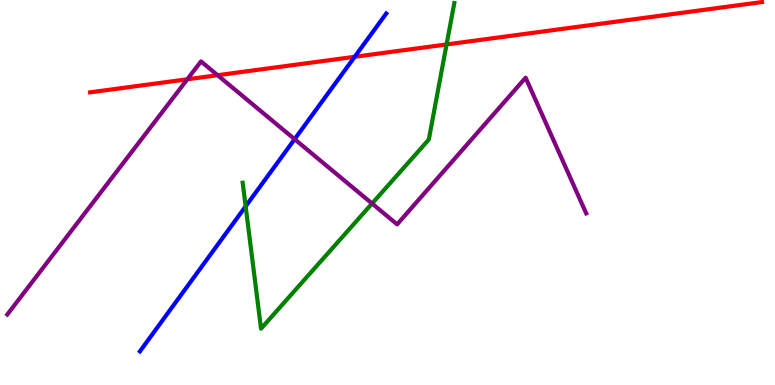[{'lines': ['blue', 'red'], 'intersections': [{'x': 4.58, 'y': 8.52}]}, {'lines': ['green', 'red'], 'intersections': [{'x': 5.76, 'y': 8.85}]}, {'lines': ['purple', 'red'], 'intersections': [{'x': 2.42, 'y': 7.94}, {'x': 2.81, 'y': 8.05}]}, {'lines': ['blue', 'green'], 'intersections': [{'x': 3.17, 'y': 4.64}]}, {'lines': ['blue', 'purple'], 'intersections': [{'x': 3.8, 'y': 6.38}]}, {'lines': ['green', 'purple'], 'intersections': [{'x': 4.8, 'y': 4.71}]}]